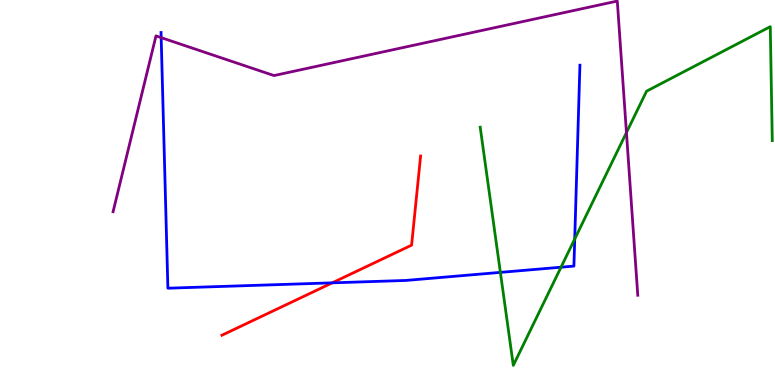[{'lines': ['blue', 'red'], 'intersections': [{'x': 4.29, 'y': 2.65}]}, {'lines': ['green', 'red'], 'intersections': []}, {'lines': ['purple', 'red'], 'intersections': []}, {'lines': ['blue', 'green'], 'intersections': [{'x': 6.46, 'y': 2.93}, {'x': 7.24, 'y': 3.06}, {'x': 7.42, 'y': 3.79}]}, {'lines': ['blue', 'purple'], 'intersections': [{'x': 2.08, 'y': 9.02}]}, {'lines': ['green', 'purple'], 'intersections': [{'x': 8.08, 'y': 6.56}]}]